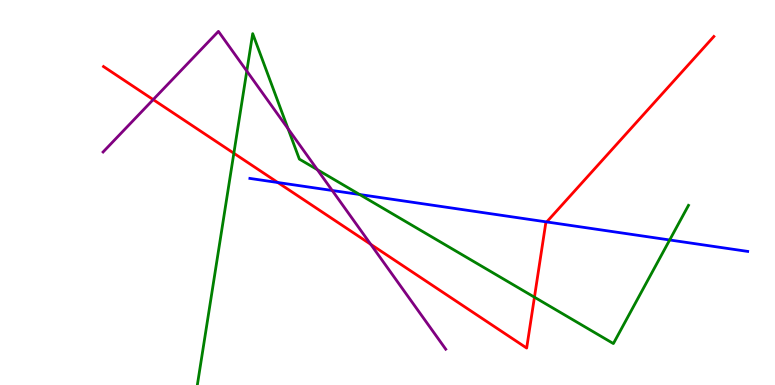[{'lines': ['blue', 'red'], 'intersections': [{'x': 3.58, 'y': 5.26}, {'x': 7.05, 'y': 4.24}]}, {'lines': ['green', 'red'], 'intersections': [{'x': 3.02, 'y': 6.02}, {'x': 6.9, 'y': 2.28}]}, {'lines': ['purple', 'red'], 'intersections': [{'x': 1.98, 'y': 7.41}, {'x': 4.78, 'y': 3.65}]}, {'lines': ['blue', 'green'], 'intersections': [{'x': 4.64, 'y': 4.95}, {'x': 8.64, 'y': 3.77}]}, {'lines': ['blue', 'purple'], 'intersections': [{'x': 4.29, 'y': 5.05}]}, {'lines': ['green', 'purple'], 'intersections': [{'x': 3.18, 'y': 8.15}, {'x': 3.72, 'y': 6.66}, {'x': 4.09, 'y': 5.59}]}]